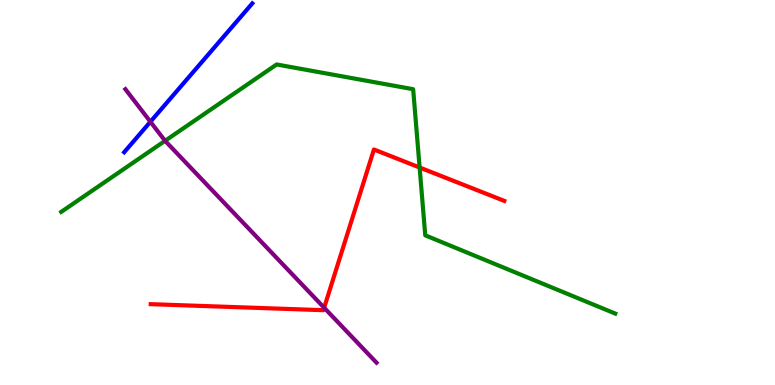[{'lines': ['blue', 'red'], 'intersections': []}, {'lines': ['green', 'red'], 'intersections': [{'x': 5.41, 'y': 5.65}]}, {'lines': ['purple', 'red'], 'intersections': [{'x': 4.18, 'y': 2.01}]}, {'lines': ['blue', 'green'], 'intersections': []}, {'lines': ['blue', 'purple'], 'intersections': [{'x': 1.94, 'y': 6.84}]}, {'lines': ['green', 'purple'], 'intersections': [{'x': 2.13, 'y': 6.34}]}]